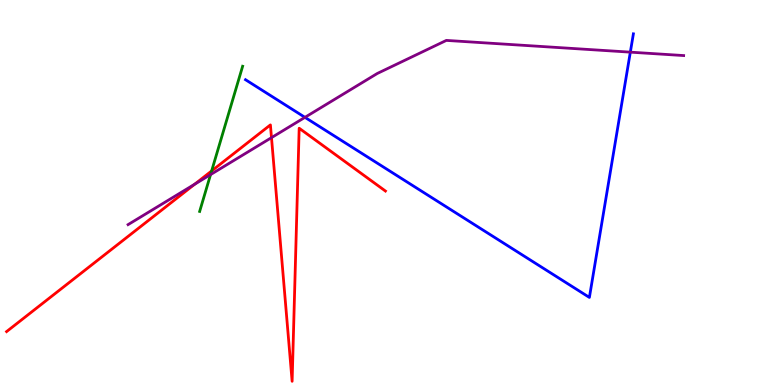[{'lines': ['blue', 'red'], 'intersections': []}, {'lines': ['green', 'red'], 'intersections': [{'x': 2.73, 'y': 5.56}]}, {'lines': ['purple', 'red'], 'intersections': [{'x': 2.51, 'y': 5.21}, {'x': 3.5, 'y': 6.42}]}, {'lines': ['blue', 'green'], 'intersections': []}, {'lines': ['blue', 'purple'], 'intersections': [{'x': 3.93, 'y': 6.95}, {'x': 8.13, 'y': 8.65}]}, {'lines': ['green', 'purple'], 'intersections': [{'x': 2.72, 'y': 5.47}]}]